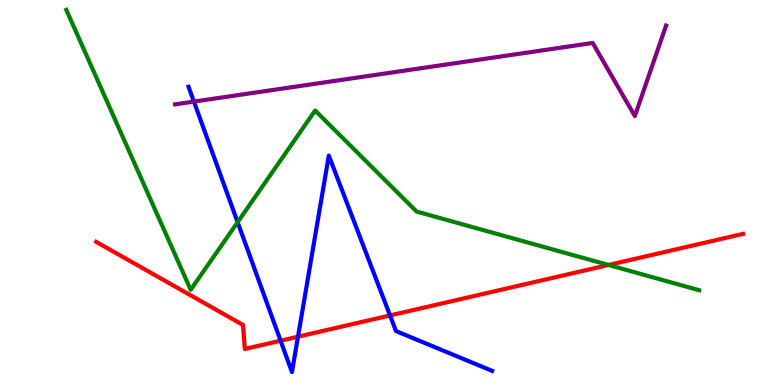[{'lines': ['blue', 'red'], 'intersections': [{'x': 3.62, 'y': 1.15}, {'x': 3.84, 'y': 1.25}, {'x': 5.03, 'y': 1.81}]}, {'lines': ['green', 'red'], 'intersections': [{'x': 7.85, 'y': 3.12}]}, {'lines': ['purple', 'red'], 'intersections': []}, {'lines': ['blue', 'green'], 'intersections': [{'x': 3.07, 'y': 4.23}]}, {'lines': ['blue', 'purple'], 'intersections': [{'x': 2.5, 'y': 7.36}]}, {'lines': ['green', 'purple'], 'intersections': []}]